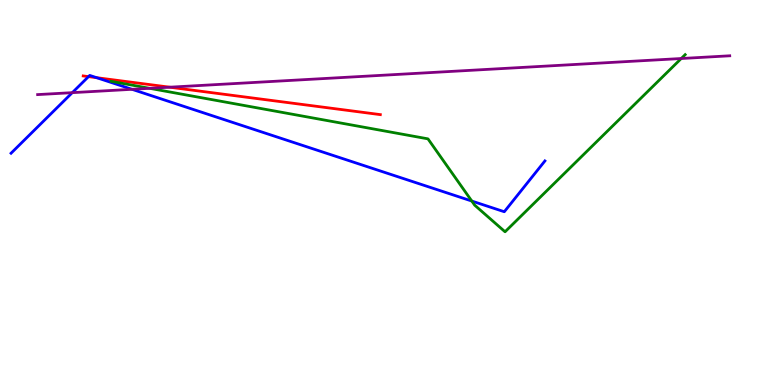[{'lines': ['blue', 'red'], 'intersections': [{'x': 1.14, 'y': 8.01}, {'x': 1.25, 'y': 7.98}]}, {'lines': ['green', 'red'], 'intersections': []}, {'lines': ['purple', 'red'], 'intersections': [{'x': 2.19, 'y': 7.74}]}, {'lines': ['blue', 'green'], 'intersections': [{'x': 6.09, 'y': 4.78}]}, {'lines': ['blue', 'purple'], 'intersections': [{'x': 0.933, 'y': 7.59}, {'x': 1.7, 'y': 7.68}]}, {'lines': ['green', 'purple'], 'intersections': [{'x': 1.93, 'y': 7.71}, {'x': 8.79, 'y': 8.48}]}]